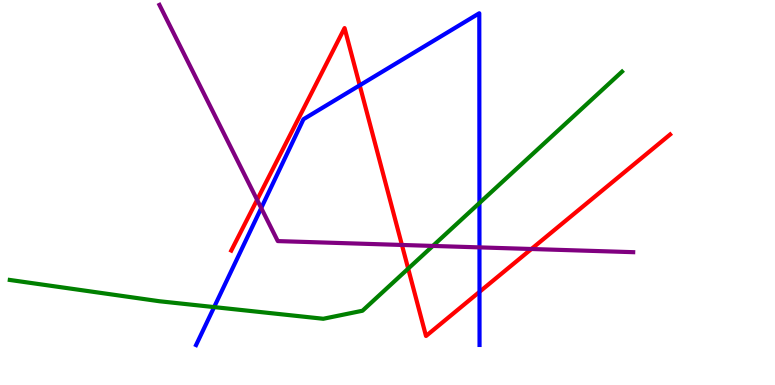[{'lines': ['blue', 'red'], 'intersections': [{'x': 4.64, 'y': 7.78}, {'x': 6.19, 'y': 2.42}]}, {'lines': ['green', 'red'], 'intersections': [{'x': 5.27, 'y': 3.02}]}, {'lines': ['purple', 'red'], 'intersections': [{'x': 3.32, 'y': 4.81}, {'x': 5.19, 'y': 3.64}, {'x': 6.86, 'y': 3.53}]}, {'lines': ['blue', 'green'], 'intersections': [{'x': 2.76, 'y': 2.02}, {'x': 6.19, 'y': 4.73}]}, {'lines': ['blue', 'purple'], 'intersections': [{'x': 3.37, 'y': 4.6}, {'x': 6.19, 'y': 3.57}]}, {'lines': ['green', 'purple'], 'intersections': [{'x': 5.58, 'y': 3.61}]}]